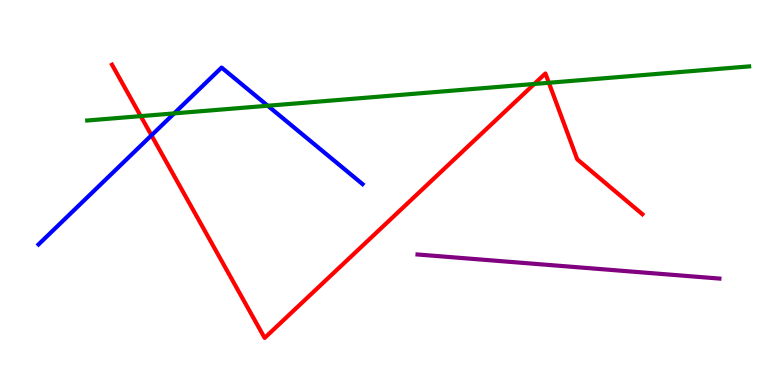[{'lines': ['blue', 'red'], 'intersections': [{'x': 1.95, 'y': 6.48}]}, {'lines': ['green', 'red'], 'intersections': [{'x': 1.82, 'y': 6.98}, {'x': 6.89, 'y': 7.82}, {'x': 7.08, 'y': 7.85}]}, {'lines': ['purple', 'red'], 'intersections': []}, {'lines': ['blue', 'green'], 'intersections': [{'x': 2.25, 'y': 7.05}, {'x': 3.46, 'y': 7.25}]}, {'lines': ['blue', 'purple'], 'intersections': []}, {'lines': ['green', 'purple'], 'intersections': []}]